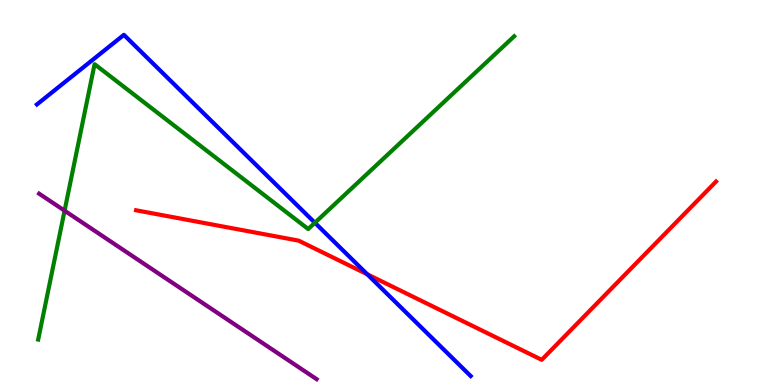[{'lines': ['blue', 'red'], 'intersections': [{'x': 4.74, 'y': 2.88}]}, {'lines': ['green', 'red'], 'intersections': []}, {'lines': ['purple', 'red'], 'intersections': []}, {'lines': ['blue', 'green'], 'intersections': [{'x': 4.06, 'y': 4.21}]}, {'lines': ['blue', 'purple'], 'intersections': []}, {'lines': ['green', 'purple'], 'intersections': [{'x': 0.833, 'y': 4.53}]}]